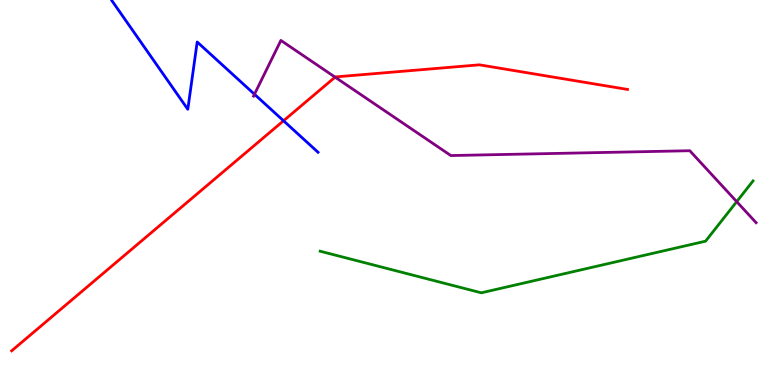[{'lines': ['blue', 'red'], 'intersections': [{'x': 3.66, 'y': 6.86}]}, {'lines': ['green', 'red'], 'intersections': []}, {'lines': ['purple', 'red'], 'intersections': [{'x': 4.32, 'y': 8.0}]}, {'lines': ['blue', 'green'], 'intersections': []}, {'lines': ['blue', 'purple'], 'intersections': [{'x': 3.28, 'y': 7.55}]}, {'lines': ['green', 'purple'], 'intersections': [{'x': 9.51, 'y': 4.76}]}]